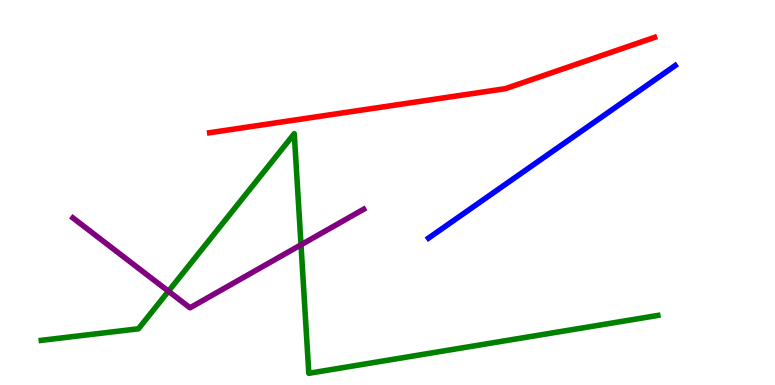[{'lines': ['blue', 'red'], 'intersections': []}, {'lines': ['green', 'red'], 'intersections': []}, {'lines': ['purple', 'red'], 'intersections': []}, {'lines': ['blue', 'green'], 'intersections': []}, {'lines': ['blue', 'purple'], 'intersections': []}, {'lines': ['green', 'purple'], 'intersections': [{'x': 2.17, 'y': 2.44}, {'x': 3.88, 'y': 3.64}]}]